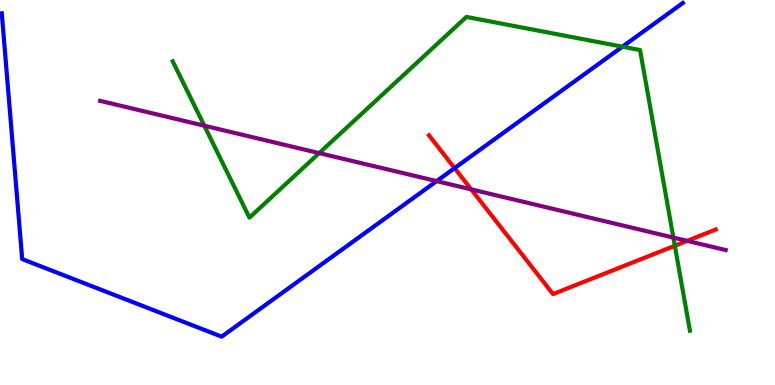[{'lines': ['blue', 'red'], 'intersections': [{'x': 5.87, 'y': 5.63}]}, {'lines': ['green', 'red'], 'intersections': [{'x': 8.71, 'y': 3.62}]}, {'lines': ['purple', 'red'], 'intersections': [{'x': 6.08, 'y': 5.08}, {'x': 8.87, 'y': 3.74}]}, {'lines': ['blue', 'green'], 'intersections': [{'x': 8.03, 'y': 8.79}]}, {'lines': ['blue', 'purple'], 'intersections': [{'x': 5.63, 'y': 5.3}]}, {'lines': ['green', 'purple'], 'intersections': [{'x': 2.64, 'y': 6.74}, {'x': 4.12, 'y': 6.02}, {'x': 8.69, 'y': 3.83}]}]